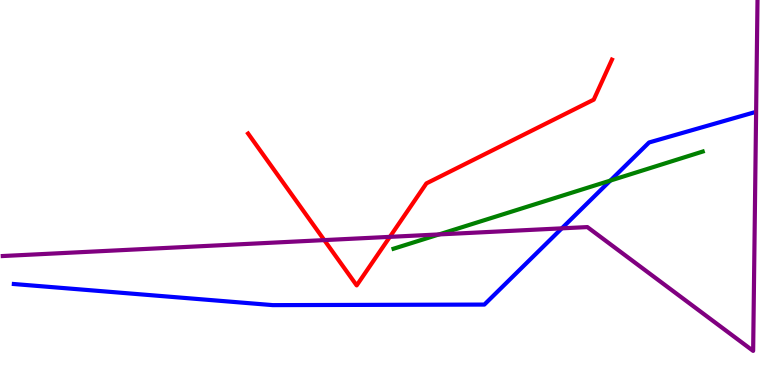[{'lines': ['blue', 'red'], 'intersections': []}, {'lines': ['green', 'red'], 'intersections': []}, {'lines': ['purple', 'red'], 'intersections': [{'x': 4.18, 'y': 3.76}, {'x': 5.03, 'y': 3.85}]}, {'lines': ['blue', 'green'], 'intersections': [{'x': 7.88, 'y': 5.31}]}, {'lines': ['blue', 'purple'], 'intersections': [{'x': 7.25, 'y': 4.07}]}, {'lines': ['green', 'purple'], 'intersections': [{'x': 5.67, 'y': 3.91}]}]